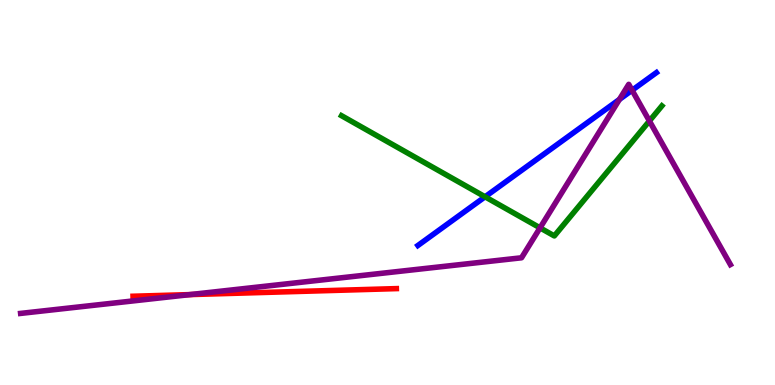[{'lines': ['blue', 'red'], 'intersections': []}, {'lines': ['green', 'red'], 'intersections': []}, {'lines': ['purple', 'red'], 'intersections': [{'x': 2.45, 'y': 2.35}]}, {'lines': ['blue', 'green'], 'intersections': [{'x': 6.26, 'y': 4.89}]}, {'lines': ['blue', 'purple'], 'intersections': [{'x': 7.99, 'y': 7.42}, {'x': 8.16, 'y': 7.66}]}, {'lines': ['green', 'purple'], 'intersections': [{'x': 6.97, 'y': 4.08}, {'x': 8.38, 'y': 6.86}]}]